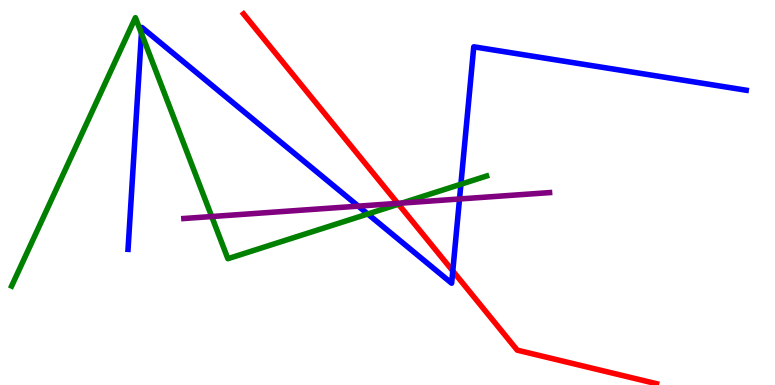[{'lines': ['blue', 'red'], 'intersections': [{'x': 5.84, 'y': 2.96}]}, {'lines': ['green', 'red'], 'intersections': [{'x': 5.14, 'y': 4.7}]}, {'lines': ['purple', 'red'], 'intersections': [{'x': 5.13, 'y': 4.72}]}, {'lines': ['blue', 'green'], 'intersections': [{'x': 1.83, 'y': 9.13}, {'x': 4.75, 'y': 4.44}, {'x': 5.95, 'y': 5.21}]}, {'lines': ['blue', 'purple'], 'intersections': [{'x': 4.62, 'y': 4.65}, {'x': 5.93, 'y': 4.83}]}, {'lines': ['green', 'purple'], 'intersections': [{'x': 2.73, 'y': 4.38}, {'x': 5.19, 'y': 4.73}]}]